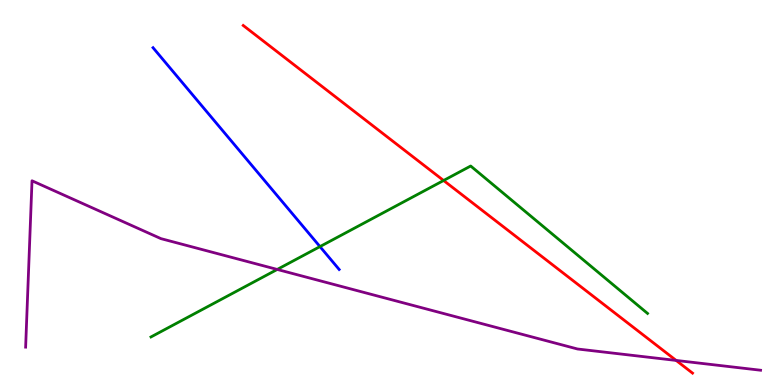[{'lines': ['blue', 'red'], 'intersections': []}, {'lines': ['green', 'red'], 'intersections': [{'x': 5.72, 'y': 5.31}]}, {'lines': ['purple', 'red'], 'intersections': [{'x': 8.72, 'y': 0.638}]}, {'lines': ['blue', 'green'], 'intersections': [{'x': 4.13, 'y': 3.59}]}, {'lines': ['blue', 'purple'], 'intersections': []}, {'lines': ['green', 'purple'], 'intersections': [{'x': 3.58, 'y': 3.0}]}]